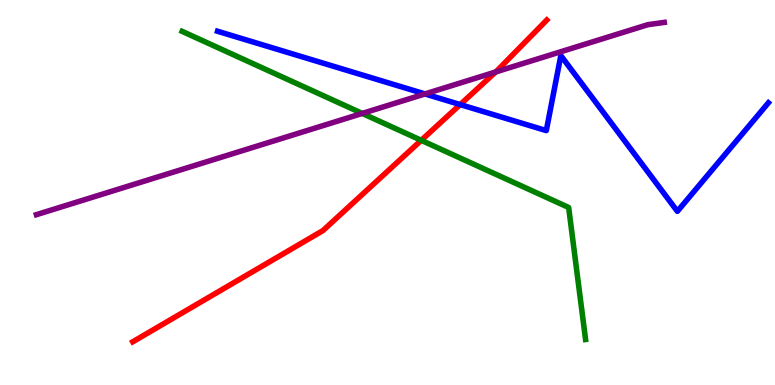[{'lines': ['blue', 'red'], 'intersections': [{'x': 5.94, 'y': 7.28}]}, {'lines': ['green', 'red'], 'intersections': [{'x': 5.44, 'y': 6.36}]}, {'lines': ['purple', 'red'], 'intersections': [{'x': 6.4, 'y': 8.13}]}, {'lines': ['blue', 'green'], 'intersections': []}, {'lines': ['blue', 'purple'], 'intersections': [{'x': 5.48, 'y': 7.56}]}, {'lines': ['green', 'purple'], 'intersections': [{'x': 4.67, 'y': 7.05}]}]